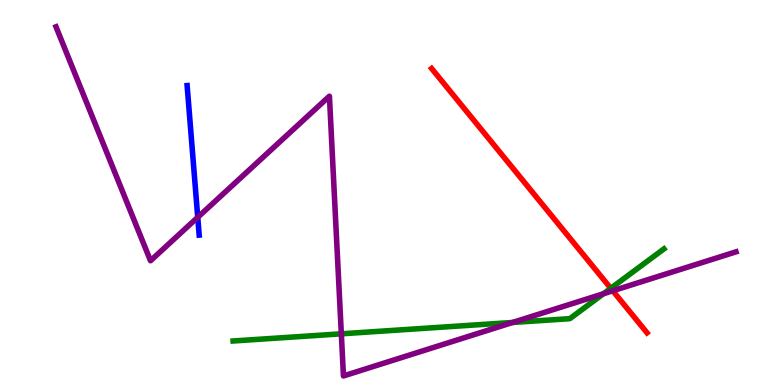[{'lines': ['blue', 'red'], 'intersections': []}, {'lines': ['green', 'red'], 'intersections': [{'x': 7.88, 'y': 2.51}]}, {'lines': ['purple', 'red'], 'intersections': [{'x': 7.91, 'y': 2.45}]}, {'lines': ['blue', 'green'], 'intersections': []}, {'lines': ['blue', 'purple'], 'intersections': [{'x': 2.55, 'y': 4.36}]}, {'lines': ['green', 'purple'], 'intersections': [{'x': 4.4, 'y': 1.33}, {'x': 6.61, 'y': 1.62}, {'x': 7.79, 'y': 2.37}]}]